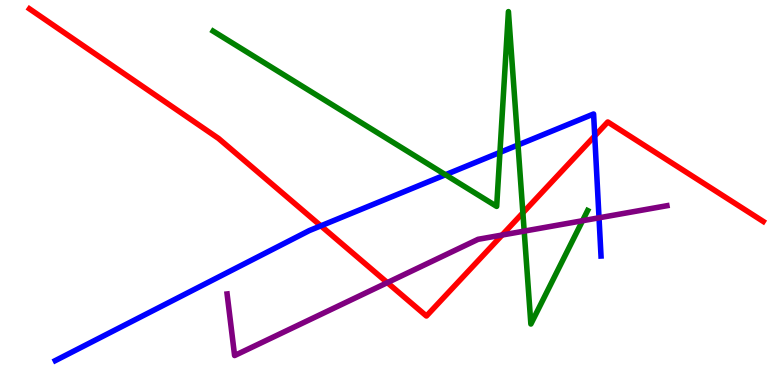[{'lines': ['blue', 'red'], 'intersections': [{'x': 4.14, 'y': 4.13}, {'x': 7.67, 'y': 6.47}]}, {'lines': ['green', 'red'], 'intersections': [{'x': 6.75, 'y': 4.47}]}, {'lines': ['purple', 'red'], 'intersections': [{'x': 5.0, 'y': 2.66}, {'x': 6.48, 'y': 3.9}]}, {'lines': ['blue', 'green'], 'intersections': [{'x': 5.75, 'y': 5.46}, {'x': 6.45, 'y': 6.04}, {'x': 6.68, 'y': 6.23}]}, {'lines': ['blue', 'purple'], 'intersections': [{'x': 7.73, 'y': 4.34}]}, {'lines': ['green', 'purple'], 'intersections': [{'x': 6.76, 'y': 4.0}, {'x': 7.52, 'y': 4.27}]}]